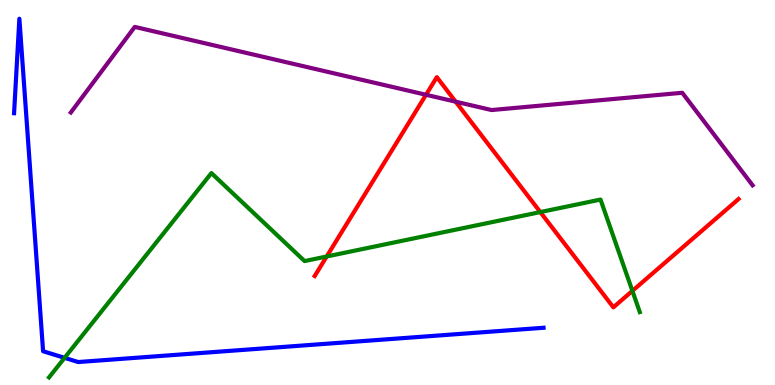[{'lines': ['blue', 'red'], 'intersections': []}, {'lines': ['green', 'red'], 'intersections': [{'x': 4.22, 'y': 3.34}, {'x': 6.97, 'y': 4.49}, {'x': 8.16, 'y': 2.44}]}, {'lines': ['purple', 'red'], 'intersections': [{'x': 5.5, 'y': 7.54}, {'x': 5.88, 'y': 7.36}]}, {'lines': ['blue', 'green'], 'intersections': [{'x': 0.833, 'y': 0.705}]}, {'lines': ['blue', 'purple'], 'intersections': []}, {'lines': ['green', 'purple'], 'intersections': []}]